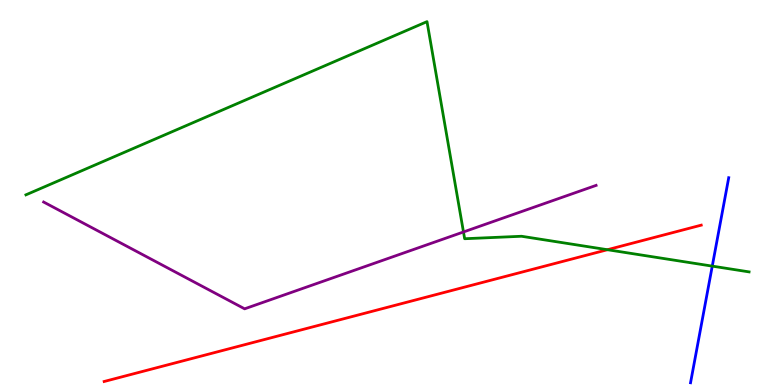[{'lines': ['blue', 'red'], 'intersections': []}, {'lines': ['green', 'red'], 'intersections': [{'x': 7.84, 'y': 3.51}]}, {'lines': ['purple', 'red'], 'intersections': []}, {'lines': ['blue', 'green'], 'intersections': [{'x': 9.19, 'y': 3.09}]}, {'lines': ['blue', 'purple'], 'intersections': []}, {'lines': ['green', 'purple'], 'intersections': [{'x': 5.98, 'y': 3.97}]}]